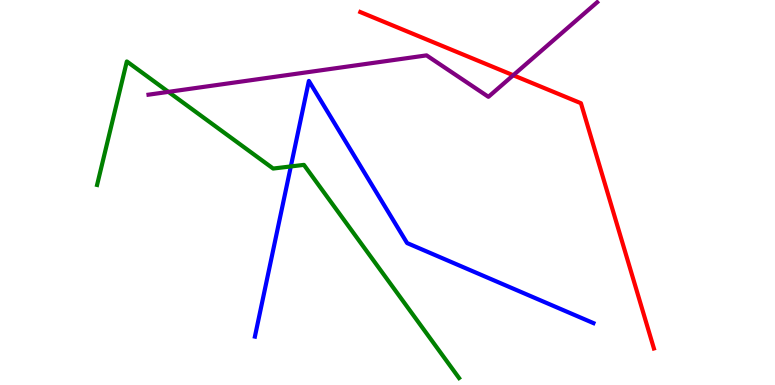[{'lines': ['blue', 'red'], 'intersections': []}, {'lines': ['green', 'red'], 'intersections': []}, {'lines': ['purple', 'red'], 'intersections': [{'x': 6.62, 'y': 8.05}]}, {'lines': ['blue', 'green'], 'intersections': [{'x': 3.75, 'y': 5.68}]}, {'lines': ['blue', 'purple'], 'intersections': []}, {'lines': ['green', 'purple'], 'intersections': [{'x': 2.17, 'y': 7.61}]}]